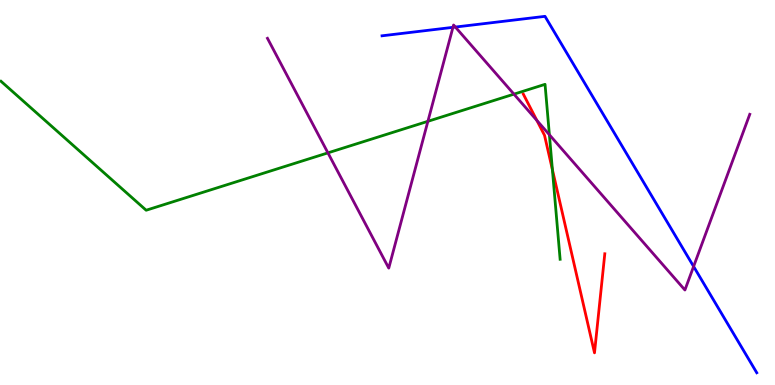[{'lines': ['blue', 'red'], 'intersections': []}, {'lines': ['green', 'red'], 'intersections': [{'x': 7.13, 'y': 5.6}]}, {'lines': ['purple', 'red'], 'intersections': [{'x': 6.93, 'y': 6.87}]}, {'lines': ['blue', 'green'], 'intersections': []}, {'lines': ['blue', 'purple'], 'intersections': [{'x': 5.84, 'y': 9.29}, {'x': 5.88, 'y': 9.3}, {'x': 8.95, 'y': 3.08}]}, {'lines': ['green', 'purple'], 'intersections': [{'x': 4.23, 'y': 6.03}, {'x': 5.52, 'y': 6.85}, {'x': 6.63, 'y': 7.55}, {'x': 7.09, 'y': 6.5}]}]